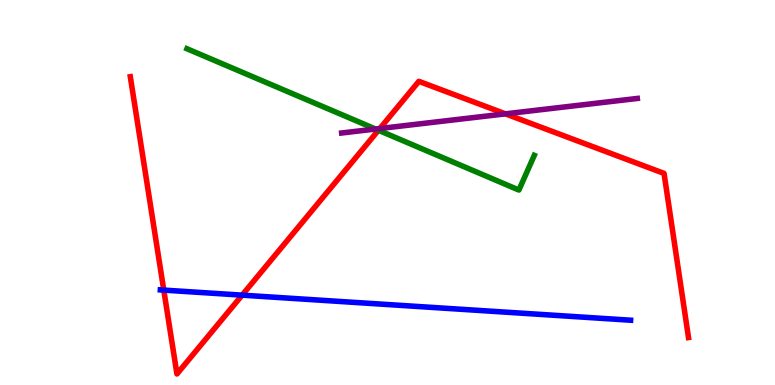[{'lines': ['blue', 'red'], 'intersections': [{'x': 2.11, 'y': 2.46}, {'x': 3.12, 'y': 2.33}]}, {'lines': ['green', 'red'], 'intersections': [{'x': 4.88, 'y': 6.62}]}, {'lines': ['purple', 'red'], 'intersections': [{'x': 4.9, 'y': 6.66}, {'x': 6.52, 'y': 7.04}]}, {'lines': ['blue', 'green'], 'intersections': []}, {'lines': ['blue', 'purple'], 'intersections': []}, {'lines': ['green', 'purple'], 'intersections': [{'x': 4.85, 'y': 6.65}]}]